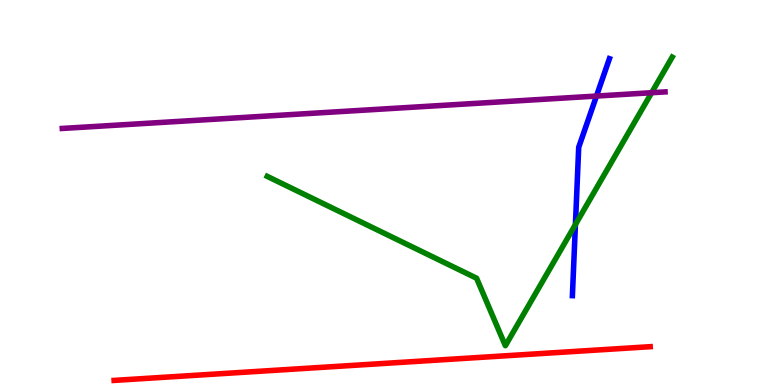[{'lines': ['blue', 'red'], 'intersections': []}, {'lines': ['green', 'red'], 'intersections': []}, {'lines': ['purple', 'red'], 'intersections': []}, {'lines': ['blue', 'green'], 'intersections': [{'x': 7.42, 'y': 4.17}]}, {'lines': ['blue', 'purple'], 'intersections': [{'x': 7.7, 'y': 7.51}]}, {'lines': ['green', 'purple'], 'intersections': [{'x': 8.41, 'y': 7.59}]}]